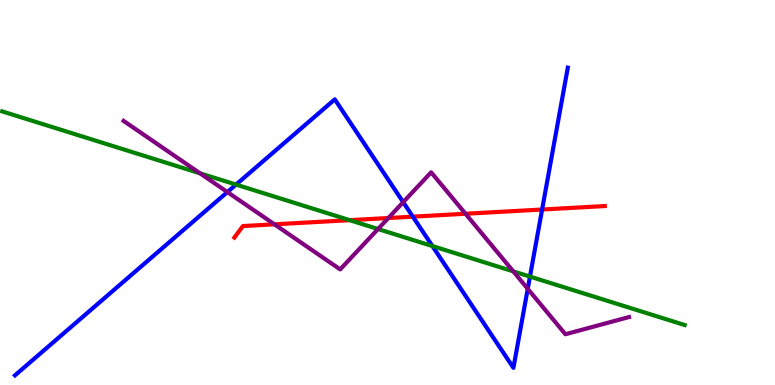[{'lines': ['blue', 'red'], 'intersections': [{'x': 5.33, 'y': 4.37}, {'x': 6.99, 'y': 4.56}]}, {'lines': ['green', 'red'], 'intersections': [{'x': 4.51, 'y': 4.28}]}, {'lines': ['purple', 'red'], 'intersections': [{'x': 3.54, 'y': 4.17}, {'x': 5.01, 'y': 4.34}, {'x': 6.01, 'y': 4.45}]}, {'lines': ['blue', 'green'], 'intersections': [{'x': 3.05, 'y': 5.21}, {'x': 5.58, 'y': 3.61}, {'x': 6.84, 'y': 2.82}]}, {'lines': ['blue', 'purple'], 'intersections': [{'x': 2.93, 'y': 5.01}, {'x': 5.2, 'y': 4.75}, {'x': 6.81, 'y': 2.5}]}, {'lines': ['green', 'purple'], 'intersections': [{'x': 2.58, 'y': 5.5}, {'x': 4.88, 'y': 4.05}, {'x': 6.62, 'y': 2.95}]}]